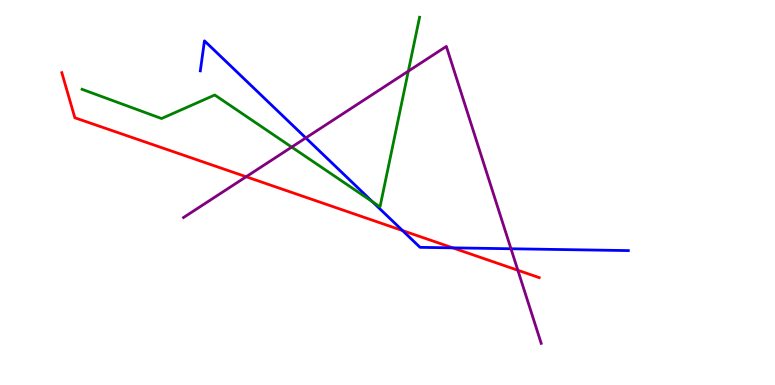[{'lines': ['blue', 'red'], 'intersections': [{'x': 5.19, 'y': 4.01}, {'x': 5.84, 'y': 3.56}]}, {'lines': ['green', 'red'], 'intersections': []}, {'lines': ['purple', 'red'], 'intersections': [{'x': 3.18, 'y': 5.41}, {'x': 6.68, 'y': 2.98}]}, {'lines': ['blue', 'green'], 'intersections': [{'x': 4.81, 'y': 4.76}]}, {'lines': ['blue', 'purple'], 'intersections': [{'x': 3.95, 'y': 6.42}, {'x': 6.59, 'y': 3.54}]}, {'lines': ['green', 'purple'], 'intersections': [{'x': 3.76, 'y': 6.18}, {'x': 5.27, 'y': 8.15}]}]